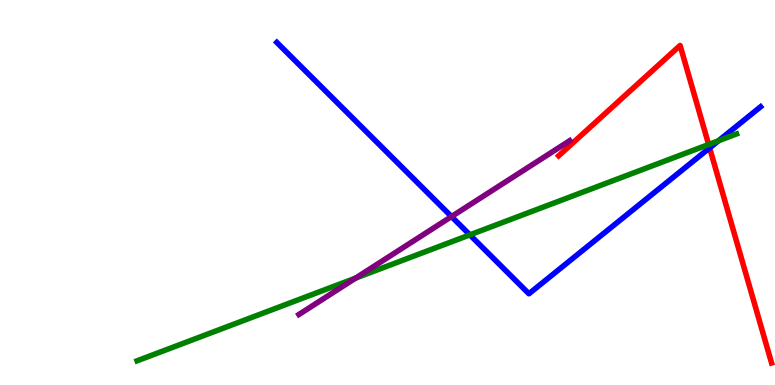[{'lines': ['blue', 'red'], 'intersections': [{'x': 9.16, 'y': 6.16}]}, {'lines': ['green', 'red'], 'intersections': [{'x': 9.14, 'y': 6.25}]}, {'lines': ['purple', 'red'], 'intersections': []}, {'lines': ['blue', 'green'], 'intersections': [{'x': 6.06, 'y': 3.9}, {'x': 9.27, 'y': 6.34}]}, {'lines': ['blue', 'purple'], 'intersections': [{'x': 5.83, 'y': 4.37}]}, {'lines': ['green', 'purple'], 'intersections': [{'x': 4.59, 'y': 2.78}]}]